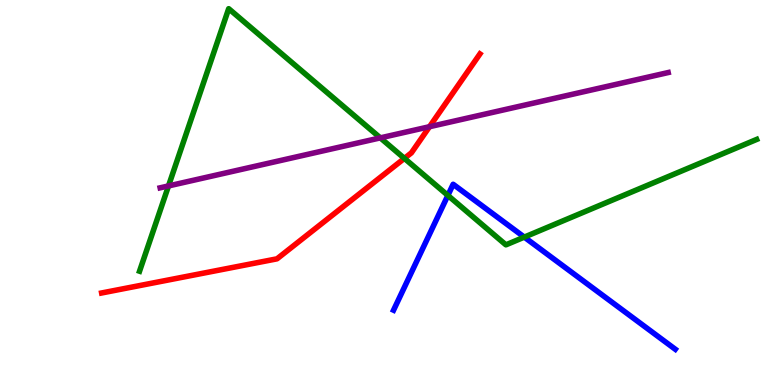[{'lines': ['blue', 'red'], 'intersections': []}, {'lines': ['green', 'red'], 'intersections': [{'x': 5.22, 'y': 5.89}]}, {'lines': ['purple', 'red'], 'intersections': [{'x': 5.54, 'y': 6.71}]}, {'lines': ['blue', 'green'], 'intersections': [{'x': 5.78, 'y': 4.92}, {'x': 6.76, 'y': 3.84}]}, {'lines': ['blue', 'purple'], 'intersections': []}, {'lines': ['green', 'purple'], 'intersections': [{'x': 2.17, 'y': 5.17}, {'x': 4.91, 'y': 6.42}]}]